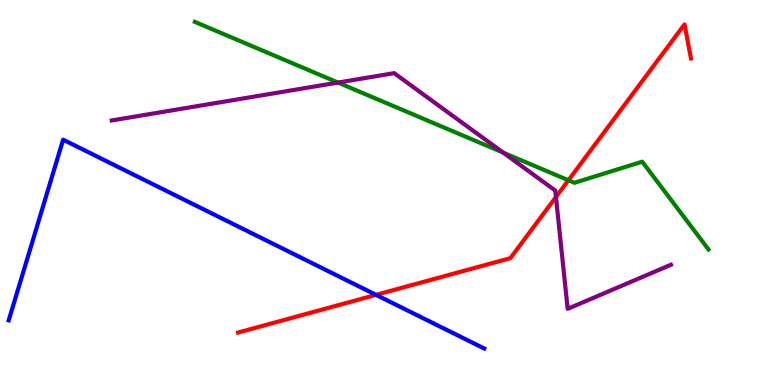[{'lines': ['blue', 'red'], 'intersections': [{'x': 4.85, 'y': 2.34}]}, {'lines': ['green', 'red'], 'intersections': [{'x': 7.33, 'y': 5.32}]}, {'lines': ['purple', 'red'], 'intersections': [{'x': 7.17, 'y': 4.88}]}, {'lines': ['blue', 'green'], 'intersections': []}, {'lines': ['blue', 'purple'], 'intersections': []}, {'lines': ['green', 'purple'], 'intersections': [{'x': 4.36, 'y': 7.86}, {'x': 6.49, 'y': 6.04}]}]